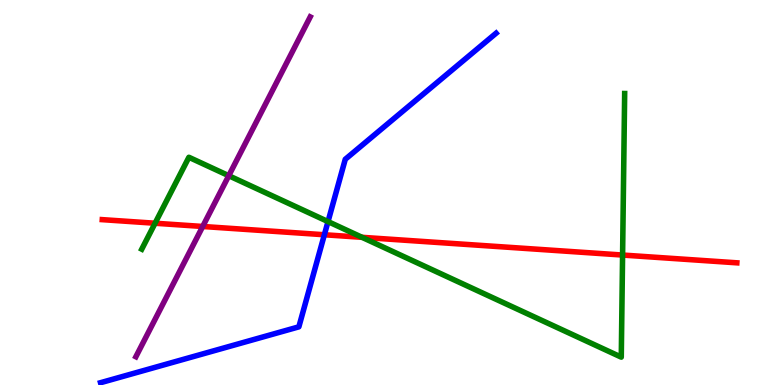[{'lines': ['blue', 'red'], 'intersections': [{'x': 4.19, 'y': 3.9}]}, {'lines': ['green', 'red'], 'intersections': [{'x': 2.0, 'y': 4.2}, {'x': 4.67, 'y': 3.84}, {'x': 8.03, 'y': 3.38}]}, {'lines': ['purple', 'red'], 'intersections': [{'x': 2.62, 'y': 4.12}]}, {'lines': ['blue', 'green'], 'intersections': [{'x': 4.23, 'y': 4.24}]}, {'lines': ['blue', 'purple'], 'intersections': []}, {'lines': ['green', 'purple'], 'intersections': [{'x': 2.95, 'y': 5.44}]}]